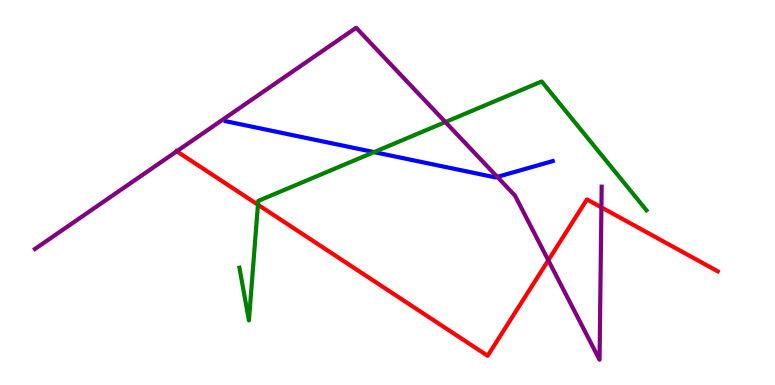[{'lines': ['blue', 'red'], 'intersections': []}, {'lines': ['green', 'red'], 'intersections': [{'x': 3.33, 'y': 4.68}]}, {'lines': ['purple', 'red'], 'intersections': [{'x': 2.28, 'y': 6.07}, {'x': 7.07, 'y': 3.24}, {'x': 7.76, 'y': 4.61}]}, {'lines': ['blue', 'green'], 'intersections': [{'x': 4.83, 'y': 6.05}]}, {'lines': ['blue', 'purple'], 'intersections': [{'x': 6.42, 'y': 5.41}]}, {'lines': ['green', 'purple'], 'intersections': [{'x': 5.75, 'y': 6.83}]}]